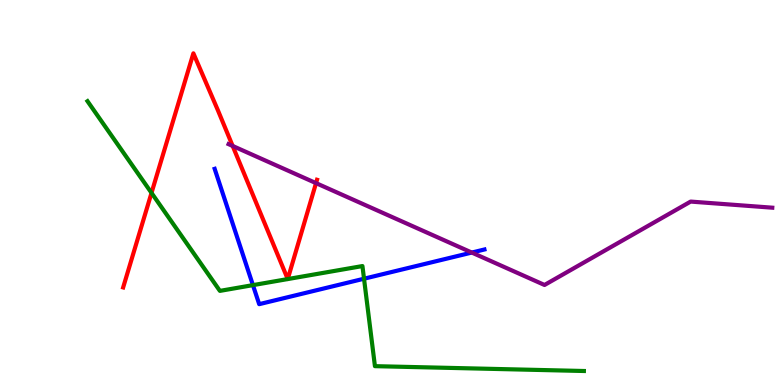[{'lines': ['blue', 'red'], 'intersections': []}, {'lines': ['green', 'red'], 'intersections': [{'x': 1.95, 'y': 4.99}]}, {'lines': ['purple', 'red'], 'intersections': [{'x': 3.0, 'y': 6.21}, {'x': 4.08, 'y': 5.24}]}, {'lines': ['blue', 'green'], 'intersections': [{'x': 3.26, 'y': 2.59}, {'x': 4.7, 'y': 2.76}]}, {'lines': ['blue', 'purple'], 'intersections': [{'x': 6.09, 'y': 3.44}]}, {'lines': ['green', 'purple'], 'intersections': []}]